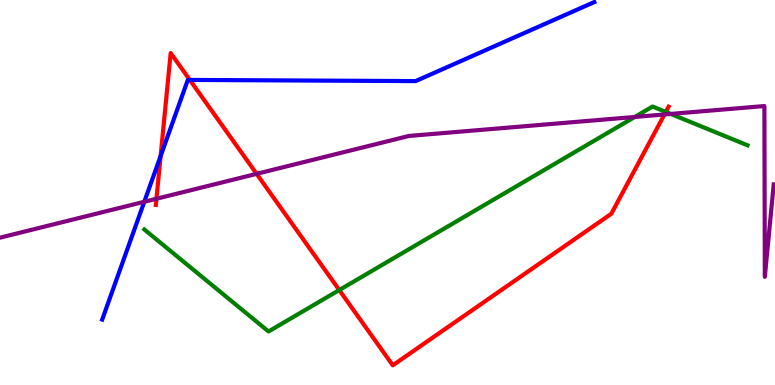[{'lines': ['blue', 'red'], 'intersections': [{'x': 2.07, 'y': 5.95}, {'x': 2.45, 'y': 7.92}]}, {'lines': ['green', 'red'], 'intersections': [{'x': 4.38, 'y': 2.47}, {'x': 8.59, 'y': 7.09}]}, {'lines': ['purple', 'red'], 'intersections': [{'x': 2.02, 'y': 4.84}, {'x': 3.31, 'y': 5.48}, {'x': 8.57, 'y': 7.03}]}, {'lines': ['blue', 'green'], 'intersections': []}, {'lines': ['blue', 'purple'], 'intersections': [{'x': 1.86, 'y': 4.76}]}, {'lines': ['green', 'purple'], 'intersections': [{'x': 8.19, 'y': 6.96}, {'x': 8.65, 'y': 7.04}]}]